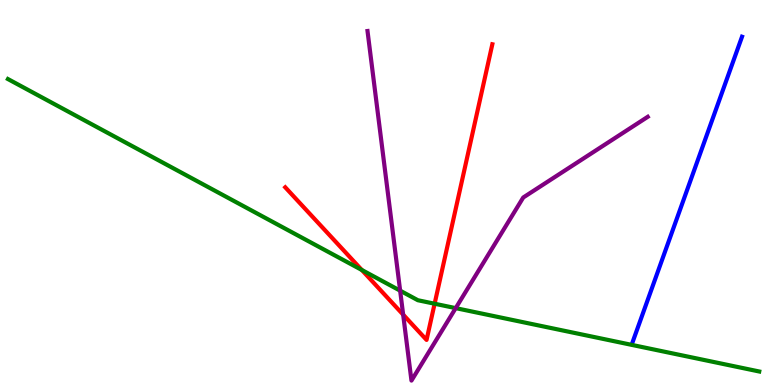[{'lines': ['blue', 'red'], 'intersections': []}, {'lines': ['green', 'red'], 'intersections': [{'x': 4.67, 'y': 2.99}, {'x': 5.61, 'y': 2.11}]}, {'lines': ['purple', 'red'], 'intersections': [{'x': 5.2, 'y': 1.83}]}, {'lines': ['blue', 'green'], 'intersections': []}, {'lines': ['blue', 'purple'], 'intersections': []}, {'lines': ['green', 'purple'], 'intersections': [{'x': 5.16, 'y': 2.45}, {'x': 5.88, 'y': 2.0}]}]